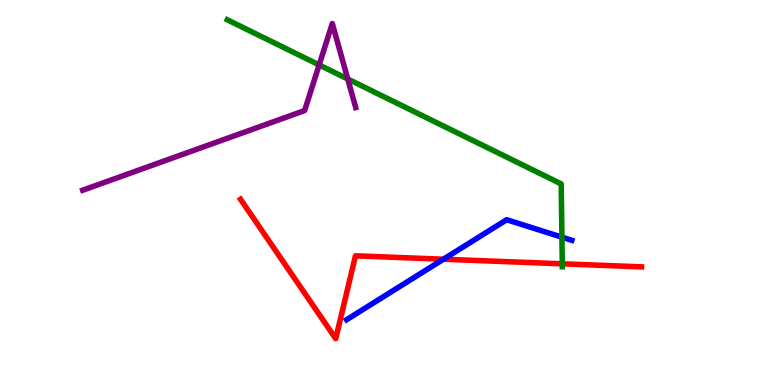[{'lines': ['blue', 'red'], 'intersections': [{'x': 5.72, 'y': 3.27}]}, {'lines': ['green', 'red'], 'intersections': [{'x': 7.26, 'y': 3.15}]}, {'lines': ['purple', 'red'], 'intersections': []}, {'lines': ['blue', 'green'], 'intersections': [{'x': 7.25, 'y': 3.84}]}, {'lines': ['blue', 'purple'], 'intersections': []}, {'lines': ['green', 'purple'], 'intersections': [{'x': 4.12, 'y': 8.31}, {'x': 4.49, 'y': 7.95}]}]